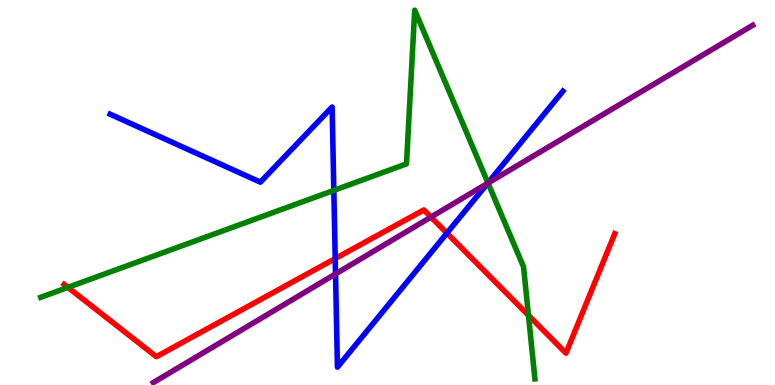[{'lines': ['blue', 'red'], 'intersections': [{'x': 4.33, 'y': 3.28}, {'x': 5.77, 'y': 3.94}]}, {'lines': ['green', 'red'], 'intersections': [{'x': 0.877, 'y': 2.54}, {'x': 6.82, 'y': 1.81}]}, {'lines': ['purple', 'red'], 'intersections': [{'x': 5.56, 'y': 4.36}]}, {'lines': ['blue', 'green'], 'intersections': [{'x': 4.31, 'y': 5.05}, {'x': 6.3, 'y': 5.25}]}, {'lines': ['blue', 'purple'], 'intersections': [{'x': 4.33, 'y': 2.88}, {'x': 6.29, 'y': 5.24}]}, {'lines': ['green', 'purple'], 'intersections': [{'x': 6.3, 'y': 5.25}]}]